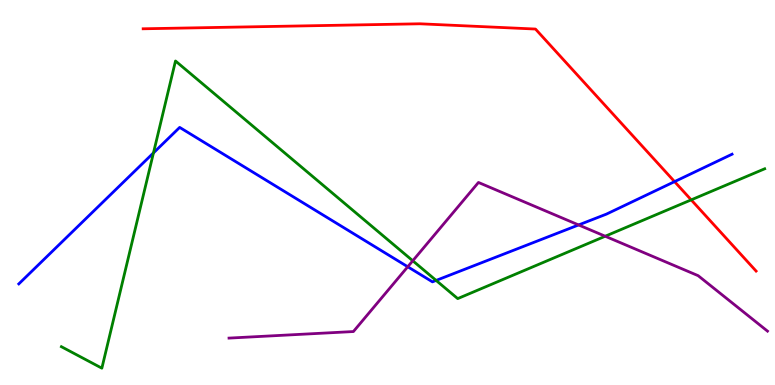[{'lines': ['blue', 'red'], 'intersections': [{'x': 8.7, 'y': 5.28}]}, {'lines': ['green', 'red'], 'intersections': [{'x': 8.92, 'y': 4.81}]}, {'lines': ['purple', 'red'], 'intersections': []}, {'lines': ['blue', 'green'], 'intersections': [{'x': 1.98, 'y': 6.03}, {'x': 5.63, 'y': 2.72}]}, {'lines': ['blue', 'purple'], 'intersections': [{'x': 5.26, 'y': 3.07}, {'x': 7.47, 'y': 4.16}]}, {'lines': ['green', 'purple'], 'intersections': [{'x': 5.33, 'y': 3.23}, {'x': 7.81, 'y': 3.86}]}]